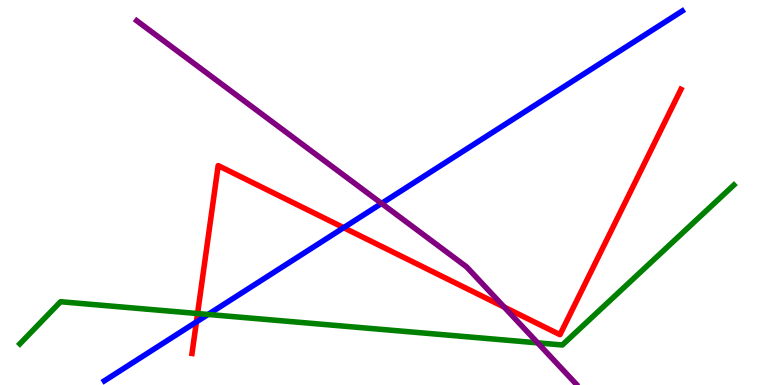[{'lines': ['blue', 'red'], 'intersections': [{'x': 2.53, 'y': 1.64}, {'x': 4.43, 'y': 4.09}]}, {'lines': ['green', 'red'], 'intersections': [{'x': 2.55, 'y': 1.86}]}, {'lines': ['purple', 'red'], 'intersections': [{'x': 6.51, 'y': 2.02}]}, {'lines': ['blue', 'green'], 'intersections': [{'x': 2.69, 'y': 1.83}]}, {'lines': ['blue', 'purple'], 'intersections': [{'x': 4.92, 'y': 4.72}]}, {'lines': ['green', 'purple'], 'intersections': [{'x': 6.94, 'y': 1.09}]}]